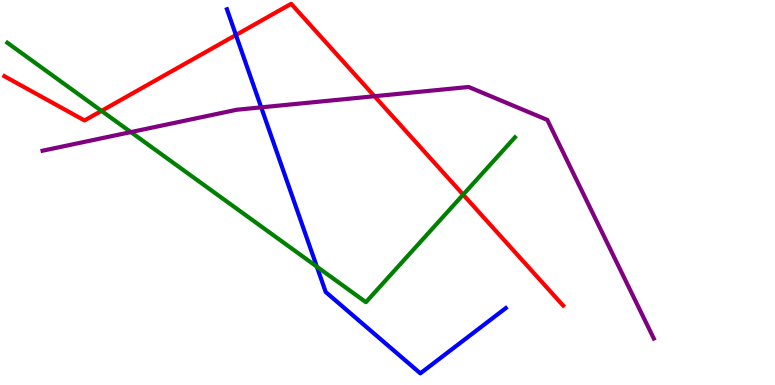[{'lines': ['blue', 'red'], 'intersections': [{'x': 3.04, 'y': 9.09}]}, {'lines': ['green', 'red'], 'intersections': [{'x': 1.31, 'y': 7.12}, {'x': 5.98, 'y': 4.94}]}, {'lines': ['purple', 'red'], 'intersections': [{'x': 4.83, 'y': 7.5}]}, {'lines': ['blue', 'green'], 'intersections': [{'x': 4.09, 'y': 3.07}]}, {'lines': ['blue', 'purple'], 'intersections': [{'x': 3.37, 'y': 7.21}]}, {'lines': ['green', 'purple'], 'intersections': [{'x': 1.69, 'y': 6.57}]}]